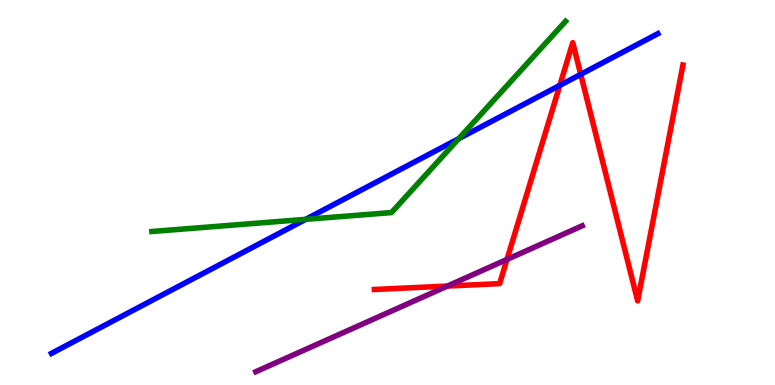[{'lines': ['blue', 'red'], 'intersections': [{'x': 7.22, 'y': 7.78}, {'x': 7.49, 'y': 8.07}]}, {'lines': ['green', 'red'], 'intersections': []}, {'lines': ['purple', 'red'], 'intersections': [{'x': 5.77, 'y': 2.57}, {'x': 6.54, 'y': 3.26}]}, {'lines': ['blue', 'green'], 'intersections': [{'x': 3.94, 'y': 4.3}, {'x': 5.92, 'y': 6.4}]}, {'lines': ['blue', 'purple'], 'intersections': []}, {'lines': ['green', 'purple'], 'intersections': []}]